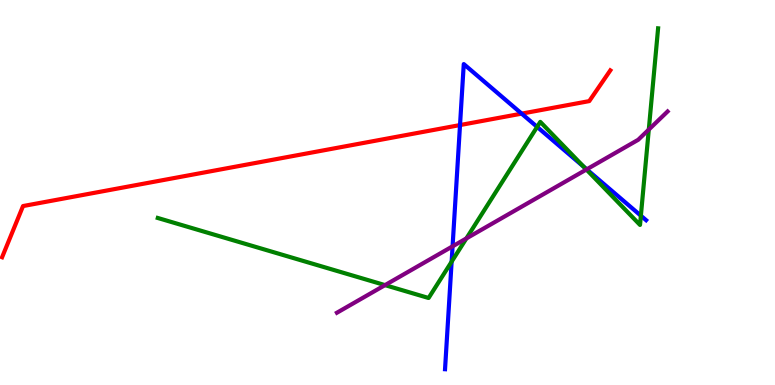[{'lines': ['blue', 'red'], 'intersections': [{'x': 5.94, 'y': 6.75}, {'x': 6.73, 'y': 7.05}]}, {'lines': ['green', 'red'], 'intersections': []}, {'lines': ['purple', 'red'], 'intersections': []}, {'lines': ['blue', 'green'], 'intersections': [{'x': 5.83, 'y': 3.2}, {'x': 6.93, 'y': 6.7}, {'x': 7.53, 'y': 5.66}, {'x': 8.27, 'y': 4.4}]}, {'lines': ['blue', 'purple'], 'intersections': [{'x': 5.84, 'y': 3.6}, {'x': 7.57, 'y': 5.6}]}, {'lines': ['green', 'purple'], 'intersections': [{'x': 4.97, 'y': 2.59}, {'x': 6.02, 'y': 3.81}, {'x': 7.57, 'y': 5.6}, {'x': 8.37, 'y': 6.63}]}]